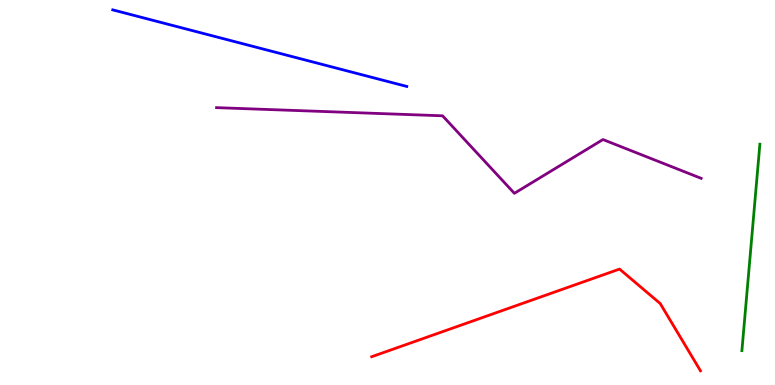[{'lines': ['blue', 'red'], 'intersections': []}, {'lines': ['green', 'red'], 'intersections': []}, {'lines': ['purple', 'red'], 'intersections': []}, {'lines': ['blue', 'green'], 'intersections': []}, {'lines': ['blue', 'purple'], 'intersections': []}, {'lines': ['green', 'purple'], 'intersections': []}]